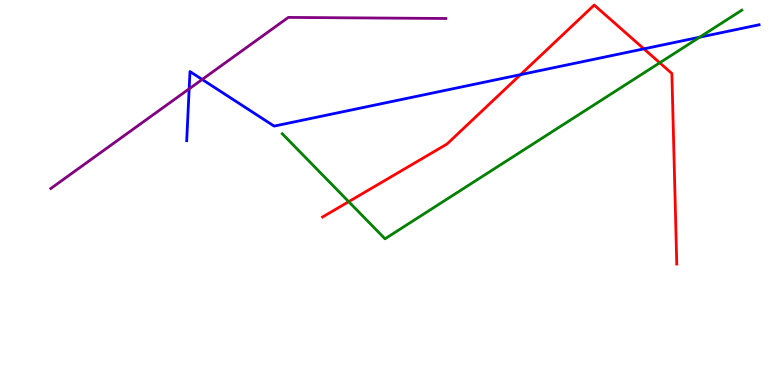[{'lines': ['blue', 'red'], 'intersections': [{'x': 6.72, 'y': 8.06}, {'x': 8.31, 'y': 8.73}]}, {'lines': ['green', 'red'], 'intersections': [{'x': 4.5, 'y': 4.76}, {'x': 8.51, 'y': 8.37}]}, {'lines': ['purple', 'red'], 'intersections': []}, {'lines': ['blue', 'green'], 'intersections': [{'x': 9.03, 'y': 9.03}]}, {'lines': ['blue', 'purple'], 'intersections': [{'x': 2.44, 'y': 7.69}, {'x': 2.61, 'y': 7.94}]}, {'lines': ['green', 'purple'], 'intersections': []}]